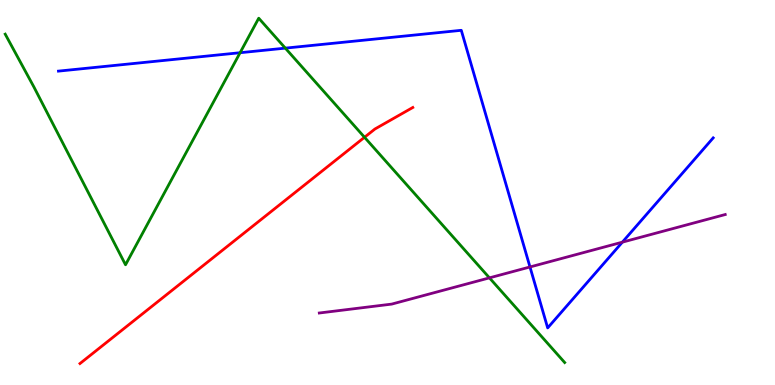[{'lines': ['blue', 'red'], 'intersections': []}, {'lines': ['green', 'red'], 'intersections': [{'x': 4.7, 'y': 6.43}]}, {'lines': ['purple', 'red'], 'intersections': []}, {'lines': ['blue', 'green'], 'intersections': [{'x': 3.1, 'y': 8.63}, {'x': 3.68, 'y': 8.75}]}, {'lines': ['blue', 'purple'], 'intersections': [{'x': 6.84, 'y': 3.07}, {'x': 8.03, 'y': 3.71}]}, {'lines': ['green', 'purple'], 'intersections': [{'x': 6.32, 'y': 2.78}]}]